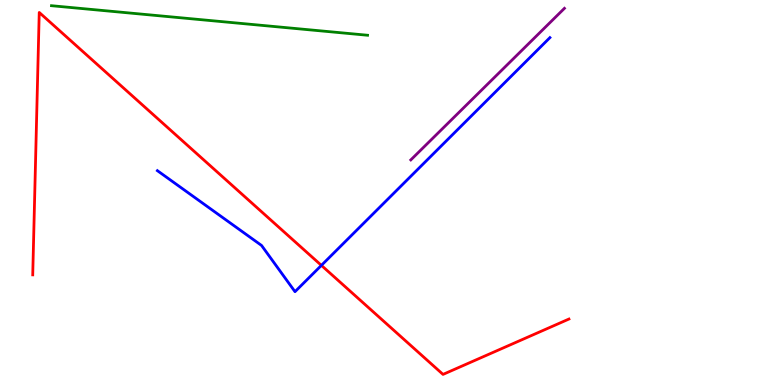[{'lines': ['blue', 'red'], 'intersections': [{'x': 4.15, 'y': 3.11}]}, {'lines': ['green', 'red'], 'intersections': []}, {'lines': ['purple', 'red'], 'intersections': []}, {'lines': ['blue', 'green'], 'intersections': []}, {'lines': ['blue', 'purple'], 'intersections': []}, {'lines': ['green', 'purple'], 'intersections': []}]